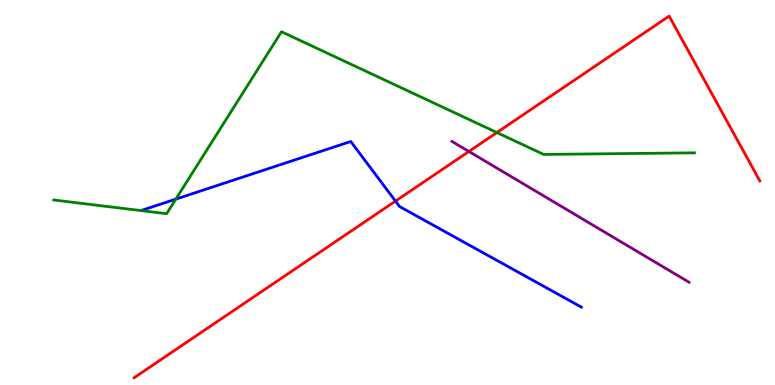[{'lines': ['blue', 'red'], 'intersections': [{'x': 5.1, 'y': 4.78}]}, {'lines': ['green', 'red'], 'intersections': [{'x': 6.41, 'y': 6.56}]}, {'lines': ['purple', 'red'], 'intersections': [{'x': 6.05, 'y': 6.07}]}, {'lines': ['blue', 'green'], 'intersections': [{'x': 2.27, 'y': 4.83}]}, {'lines': ['blue', 'purple'], 'intersections': []}, {'lines': ['green', 'purple'], 'intersections': []}]